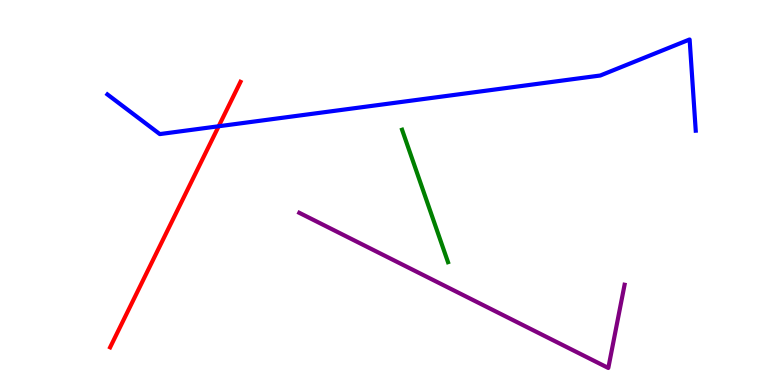[{'lines': ['blue', 'red'], 'intersections': [{'x': 2.82, 'y': 6.72}]}, {'lines': ['green', 'red'], 'intersections': []}, {'lines': ['purple', 'red'], 'intersections': []}, {'lines': ['blue', 'green'], 'intersections': []}, {'lines': ['blue', 'purple'], 'intersections': []}, {'lines': ['green', 'purple'], 'intersections': []}]